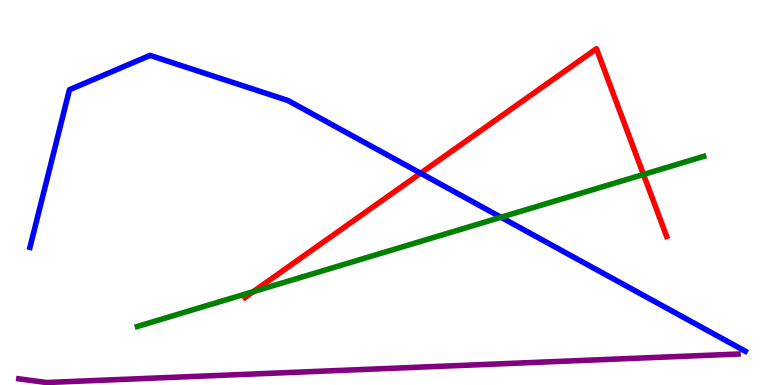[{'lines': ['blue', 'red'], 'intersections': [{'x': 5.43, 'y': 5.5}]}, {'lines': ['green', 'red'], 'intersections': [{'x': 3.27, 'y': 2.43}, {'x': 8.3, 'y': 5.47}]}, {'lines': ['purple', 'red'], 'intersections': []}, {'lines': ['blue', 'green'], 'intersections': [{'x': 6.46, 'y': 4.36}]}, {'lines': ['blue', 'purple'], 'intersections': []}, {'lines': ['green', 'purple'], 'intersections': []}]